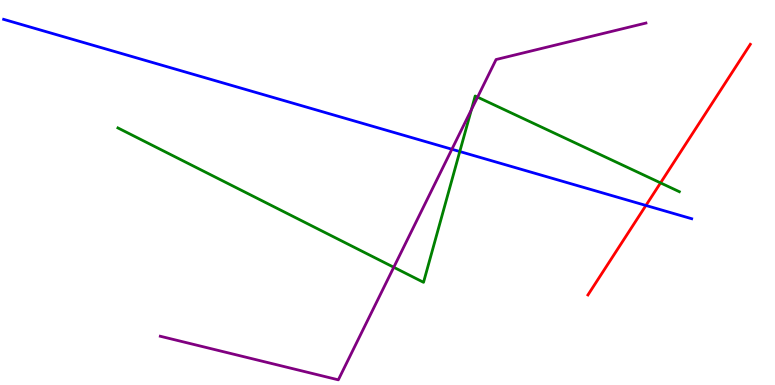[{'lines': ['blue', 'red'], 'intersections': [{'x': 8.33, 'y': 4.66}]}, {'lines': ['green', 'red'], 'intersections': [{'x': 8.52, 'y': 5.25}]}, {'lines': ['purple', 'red'], 'intersections': []}, {'lines': ['blue', 'green'], 'intersections': [{'x': 5.93, 'y': 6.06}]}, {'lines': ['blue', 'purple'], 'intersections': [{'x': 5.83, 'y': 6.12}]}, {'lines': ['green', 'purple'], 'intersections': [{'x': 5.08, 'y': 3.06}, {'x': 6.08, 'y': 7.15}, {'x': 6.16, 'y': 7.48}]}]